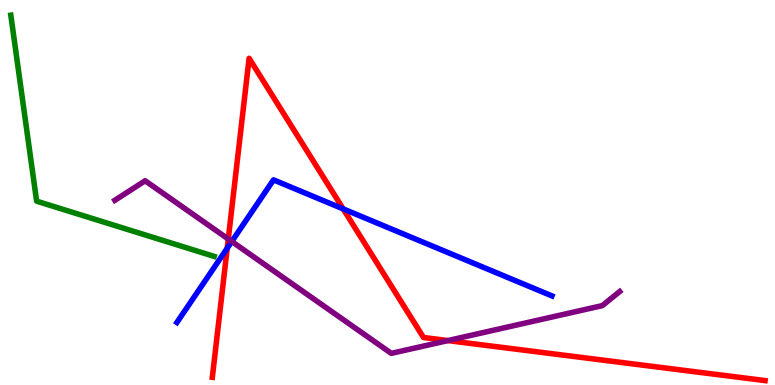[{'lines': ['blue', 'red'], 'intersections': [{'x': 2.93, 'y': 3.55}, {'x': 4.43, 'y': 4.57}]}, {'lines': ['green', 'red'], 'intersections': []}, {'lines': ['purple', 'red'], 'intersections': [{'x': 2.95, 'y': 3.79}, {'x': 5.78, 'y': 1.15}]}, {'lines': ['blue', 'green'], 'intersections': []}, {'lines': ['blue', 'purple'], 'intersections': [{'x': 2.99, 'y': 3.73}]}, {'lines': ['green', 'purple'], 'intersections': []}]